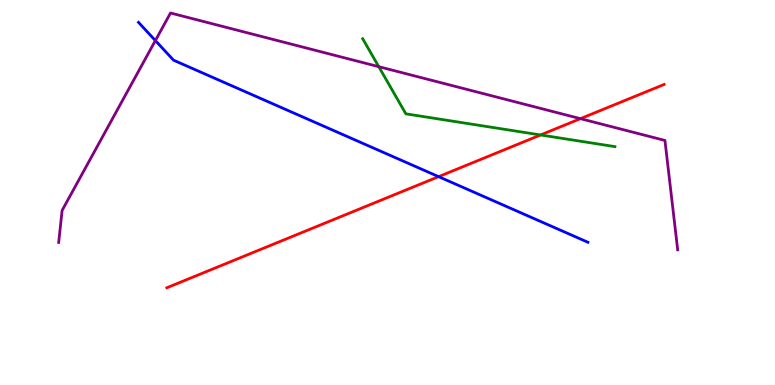[{'lines': ['blue', 'red'], 'intersections': [{'x': 5.66, 'y': 5.41}]}, {'lines': ['green', 'red'], 'intersections': [{'x': 6.97, 'y': 6.49}]}, {'lines': ['purple', 'red'], 'intersections': [{'x': 7.49, 'y': 6.92}]}, {'lines': ['blue', 'green'], 'intersections': []}, {'lines': ['blue', 'purple'], 'intersections': [{'x': 2.0, 'y': 8.95}]}, {'lines': ['green', 'purple'], 'intersections': [{'x': 4.89, 'y': 8.27}]}]